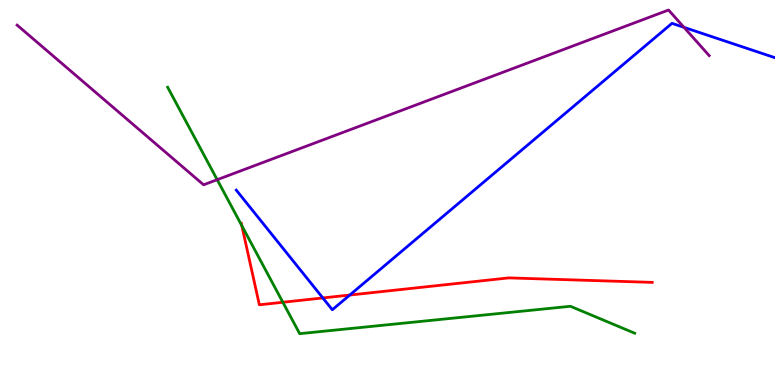[{'lines': ['blue', 'red'], 'intersections': [{'x': 4.17, 'y': 2.26}, {'x': 4.51, 'y': 2.34}]}, {'lines': ['green', 'red'], 'intersections': [{'x': 3.12, 'y': 4.14}, {'x': 3.65, 'y': 2.15}]}, {'lines': ['purple', 'red'], 'intersections': []}, {'lines': ['blue', 'green'], 'intersections': []}, {'lines': ['blue', 'purple'], 'intersections': [{'x': 8.83, 'y': 9.29}]}, {'lines': ['green', 'purple'], 'intersections': [{'x': 2.8, 'y': 5.33}]}]